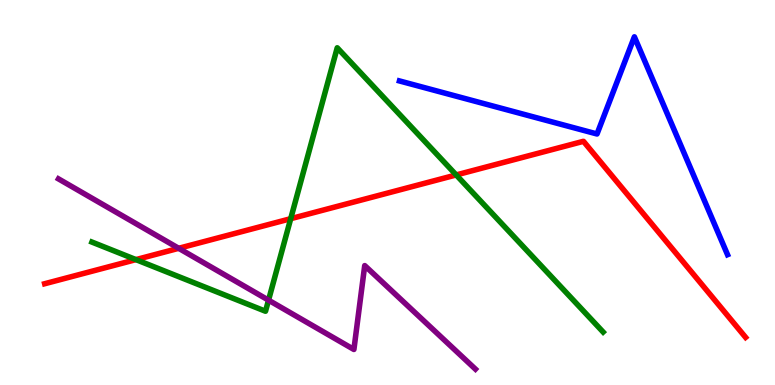[{'lines': ['blue', 'red'], 'intersections': []}, {'lines': ['green', 'red'], 'intersections': [{'x': 1.75, 'y': 3.26}, {'x': 3.75, 'y': 4.32}, {'x': 5.89, 'y': 5.46}]}, {'lines': ['purple', 'red'], 'intersections': [{'x': 2.31, 'y': 3.55}]}, {'lines': ['blue', 'green'], 'intersections': []}, {'lines': ['blue', 'purple'], 'intersections': []}, {'lines': ['green', 'purple'], 'intersections': [{'x': 3.46, 'y': 2.2}]}]